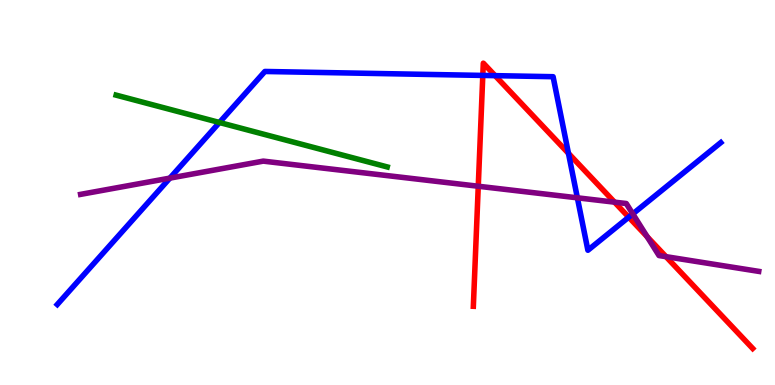[{'lines': ['blue', 'red'], 'intersections': [{'x': 6.23, 'y': 8.04}, {'x': 6.39, 'y': 8.04}, {'x': 7.33, 'y': 6.02}, {'x': 8.11, 'y': 4.36}]}, {'lines': ['green', 'red'], 'intersections': []}, {'lines': ['purple', 'red'], 'intersections': [{'x': 6.17, 'y': 5.16}, {'x': 7.93, 'y': 4.75}, {'x': 8.35, 'y': 3.85}, {'x': 8.59, 'y': 3.33}]}, {'lines': ['blue', 'green'], 'intersections': [{'x': 2.83, 'y': 6.82}]}, {'lines': ['blue', 'purple'], 'intersections': [{'x': 2.19, 'y': 5.37}, {'x': 7.45, 'y': 4.86}, {'x': 8.17, 'y': 4.44}]}, {'lines': ['green', 'purple'], 'intersections': []}]